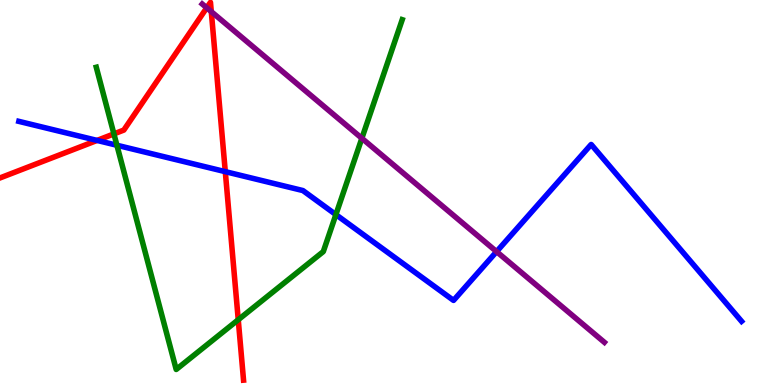[{'lines': ['blue', 'red'], 'intersections': [{'x': 1.25, 'y': 6.35}, {'x': 2.91, 'y': 5.54}]}, {'lines': ['green', 'red'], 'intersections': [{'x': 1.47, 'y': 6.52}, {'x': 3.07, 'y': 1.69}]}, {'lines': ['purple', 'red'], 'intersections': [{'x': 2.67, 'y': 9.8}, {'x': 2.73, 'y': 9.7}]}, {'lines': ['blue', 'green'], 'intersections': [{'x': 1.51, 'y': 6.23}, {'x': 4.33, 'y': 4.43}]}, {'lines': ['blue', 'purple'], 'intersections': [{'x': 6.41, 'y': 3.46}]}, {'lines': ['green', 'purple'], 'intersections': [{'x': 4.67, 'y': 6.41}]}]